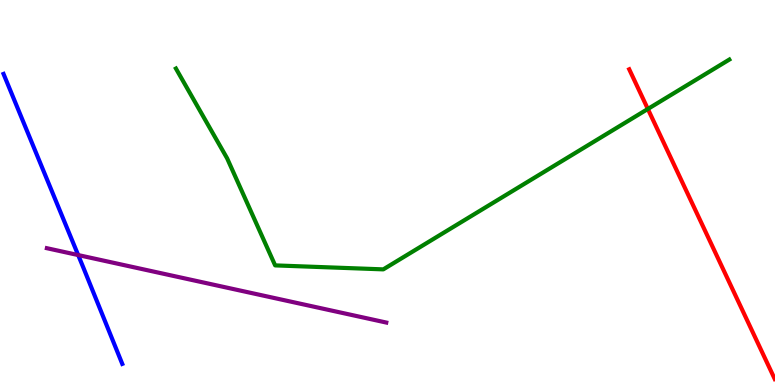[{'lines': ['blue', 'red'], 'intersections': []}, {'lines': ['green', 'red'], 'intersections': [{'x': 8.36, 'y': 7.17}]}, {'lines': ['purple', 'red'], 'intersections': []}, {'lines': ['blue', 'green'], 'intersections': []}, {'lines': ['blue', 'purple'], 'intersections': [{'x': 1.01, 'y': 3.38}]}, {'lines': ['green', 'purple'], 'intersections': []}]